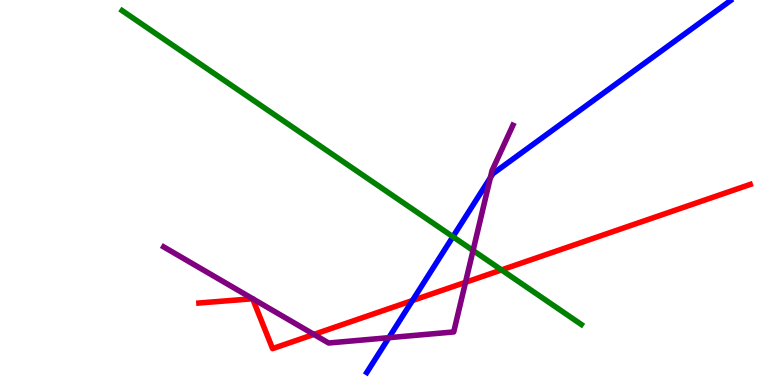[{'lines': ['blue', 'red'], 'intersections': [{'x': 5.32, 'y': 2.19}]}, {'lines': ['green', 'red'], 'intersections': [{'x': 6.47, 'y': 2.99}]}, {'lines': ['purple', 'red'], 'intersections': [{'x': 4.05, 'y': 1.31}, {'x': 6.01, 'y': 2.67}]}, {'lines': ['blue', 'green'], 'intersections': [{'x': 5.84, 'y': 3.85}]}, {'lines': ['blue', 'purple'], 'intersections': [{'x': 5.02, 'y': 1.23}, {'x': 6.33, 'y': 5.38}]}, {'lines': ['green', 'purple'], 'intersections': [{'x': 6.1, 'y': 3.49}]}]